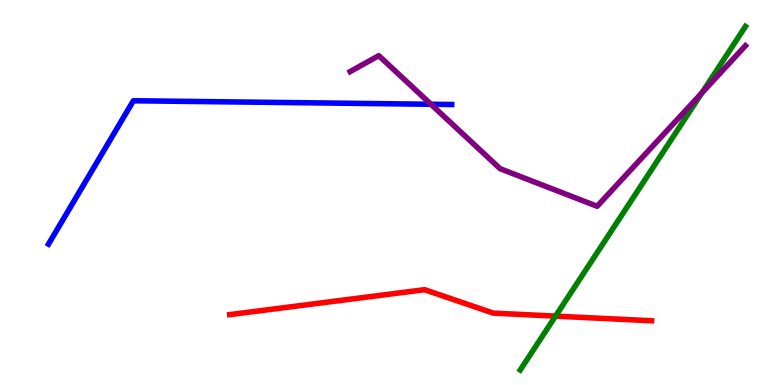[{'lines': ['blue', 'red'], 'intersections': []}, {'lines': ['green', 'red'], 'intersections': [{'x': 7.17, 'y': 1.79}]}, {'lines': ['purple', 'red'], 'intersections': []}, {'lines': ['blue', 'green'], 'intersections': []}, {'lines': ['blue', 'purple'], 'intersections': [{'x': 5.56, 'y': 7.29}]}, {'lines': ['green', 'purple'], 'intersections': [{'x': 9.06, 'y': 7.59}]}]